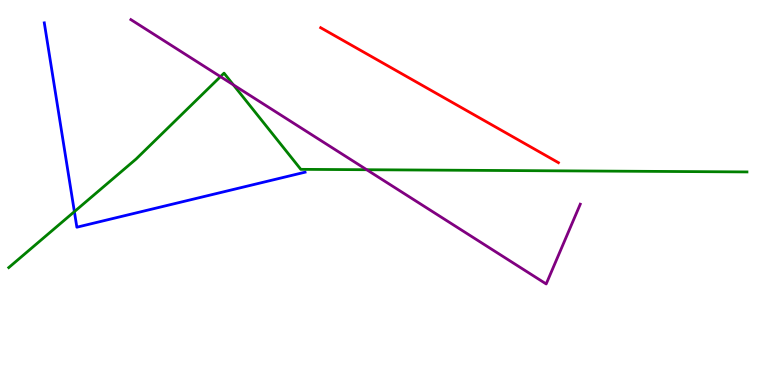[{'lines': ['blue', 'red'], 'intersections': []}, {'lines': ['green', 'red'], 'intersections': []}, {'lines': ['purple', 'red'], 'intersections': []}, {'lines': ['blue', 'green'], 'intersections': [{'x': 0.96, 'y': 4.5}]}, {'lines': ['blue', 'purple'], 'intersections': []}, {'lines': ['green', 'purple'], 'intersections': [{'x': 2.84, 'y': 8.01}, {'x': 3.01, 'y': 7.8}, {'x': 4.73, 'y': 5.59}]}]